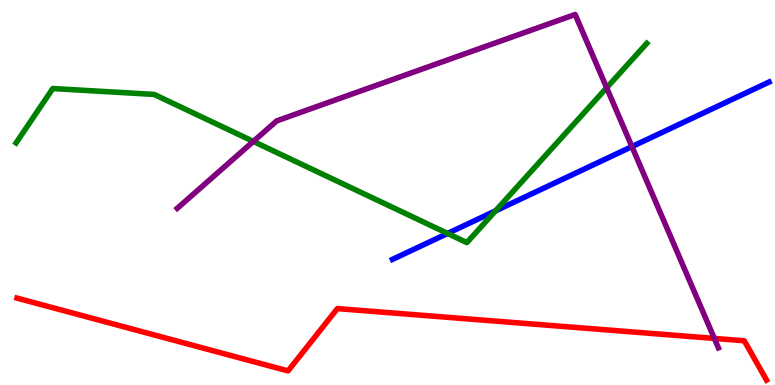[{'lines': ['blue', 'red'], 'intersections': []}, {'lines': ['green', 'red'], 'intersections': []}, {'lines': ['purple', 'red'], 'intersections': [{'x': 9.22, 'y': 1.21}]}, {'lines': ['blue', 'green'], 'intersections': [{'x': 5.78, 'y': 3.94}, {'x': 6.39, 'y': 4.52}]}, {'lines': ['blue', 'purple'], 'intersections': [{'x': 8.15, 'y': 6.19}]}, {'lines': ['green', 'purple'], 'intersections': [{'x': 3.27, 'y': 6.33}, {'x': 7.83, 'y': 7.72}]}]